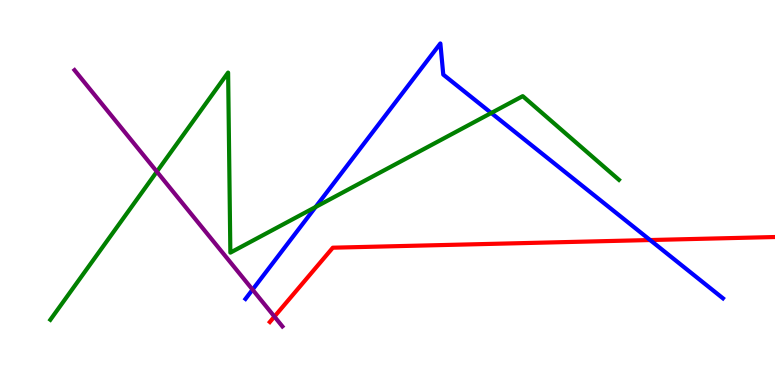[{'lines': ['blue', 'red'], 'intersections': [{'x': 8.39, 'y': 3.77}]}, {'lines': ['green', 'red'], 'intersections': []}, {'lines': ['purple', 'red'], 'intersections': [{'x': 3.54, 'y': 1.78}]}, {'lines': ['blue', 'green'], 'intersections': [{'x': 4.07, 'y': 4.62}, {'x': 6.34, 'y': 7.07}]}, {'lines': ['blue', 'purple'], 'intersections': [{'x': 3.26, 'y': 2.48}]}, {'lines': ['green', 'purple'], 'intersections': [{'x': 2.02, 'y': 5.54}]}]